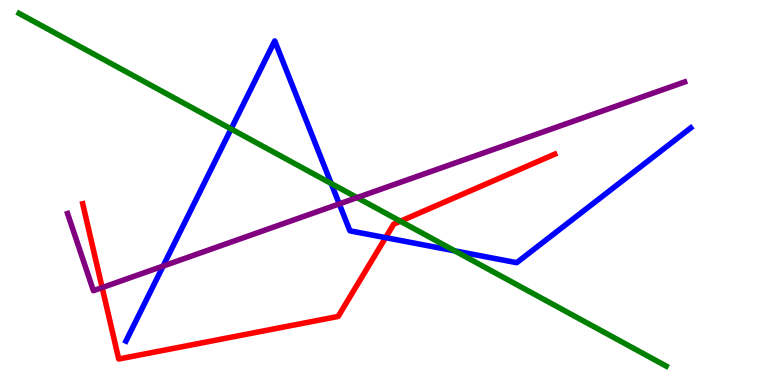[{'lines': ['blue', 'red'], 'intersections': [{'x': 4.98, 'y': 3.83}]}, {'lines': ['green', 'red'], 'intersections': [{'x': 5.17, 'y': 4.25}]}, {'lines': ['purple', 'red'], 'intersections': [{'x': 1.32, 'y': 2.53}]}, {'lines': ['blue', 'green'], 'intersections': [{'x': 2.98, 'y': 6.65}, {'x': 4.27, 'y': 5.23}, {'x': 5.87, 'y': 3.48}]}, {'lines': ['blue', 'purple'], 'intersections': [{'x': 2.1, 'y': 3.09}, {'x': 4.38, 'y': 4.7}]}, {'lines': ['green', 'purple'], 'intersections': [{'x': 4.61, 'y': 4.87}]}]